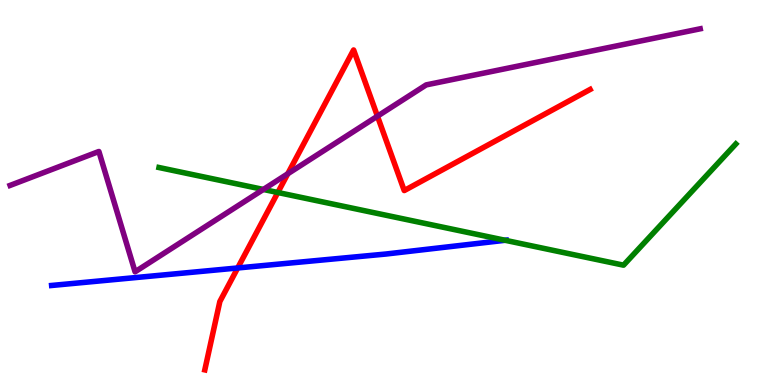[{'lines': ['blue', 'red'], 'intersections': [{'x': 3.07, 'y': 3.04}]}, {'lines': ['green', 'red'], 'intersections': [{'x': 3.58, 'y': 5.0}]}, {'lines': ['purple', 'red'], 'intersections': [{'x': 3.71, 'y': 5.49}, {'x': 4.87, 'y': 6.98}]}, {'lines': ['blue', 'green'], 'intersections': [{'x': 6.52, 'y': 3.76}]}, {'lines': ['blue', 'purple'], 'intersections': []}, {'lines': ['green', 'purple'], 'intersections': [{'x': 3.4, 'y': 5.08}]}]